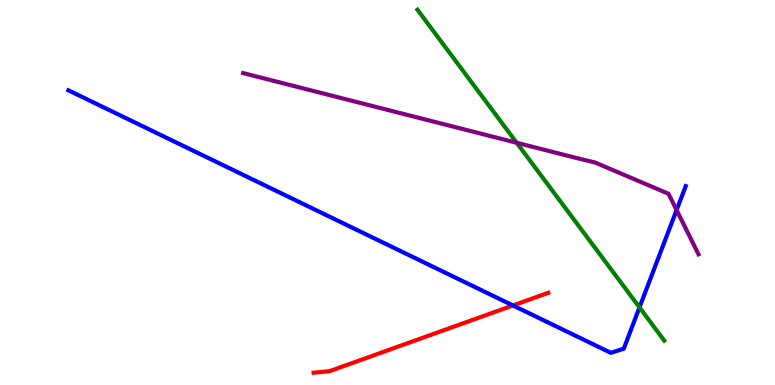[{'lines': ['blue', 'red'], 'intersections': [{'x': 6.62, 'y': 2.07}]}, {'lines': ['green', 'red'], 'intersections': []}, {'lines': ['purple', 'red'], 'intersections': []}, {'lines': ['blue', 'green'], 'intersections': [{'x': 8.25, 'y': 2.02}]}, {'lines': ['blue', 'purple'], 'intersections': [{'x': 8.73, 'y': 4.54}]}, {'lines': ['green', 'purple'], 'intersections': [{'x': 6.67, 'y': 6.29}]}]